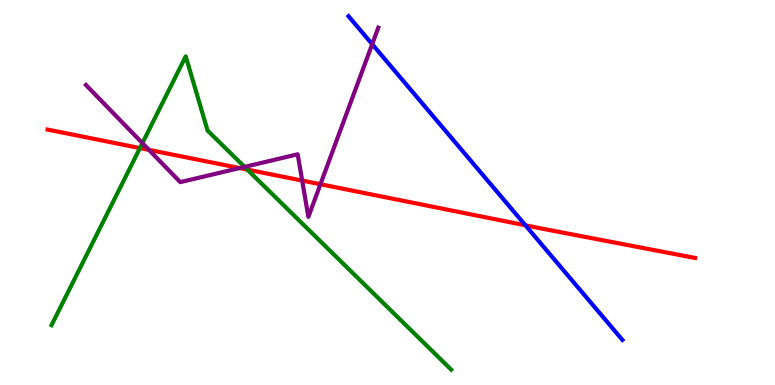[{'lines': ['blue', 'red'], 'intersections': [{'x': 6.78, 'y': 4.15}]}, {'lines': ['green', 'red'], 'intersections': [{'x': 1.81, 'y': 6.15}, {'x': 3.19, 'y': 5.59}]}, {'lines': ['purple', 'red'], 'intersections': [{'x': 1.92, 'y': 6.11}, {'x': 3.09, 'y': 5.63}, {'x': 3.9, 'y': 5.31}, {'x': 4.13, 'y': 5.21}]}, {'lines': ['blue', 'green'], 'intersections': []}, {'lines': ['blue', 'purple'], 'intersections': [{'x': 4.8, 'y': 8.85}]}, {'lines': ['green', 'purple'], 'intersections': [{'x': 1.84, 'y': 6.28}, {'x': 3.16, 'y': 5.67}]}]